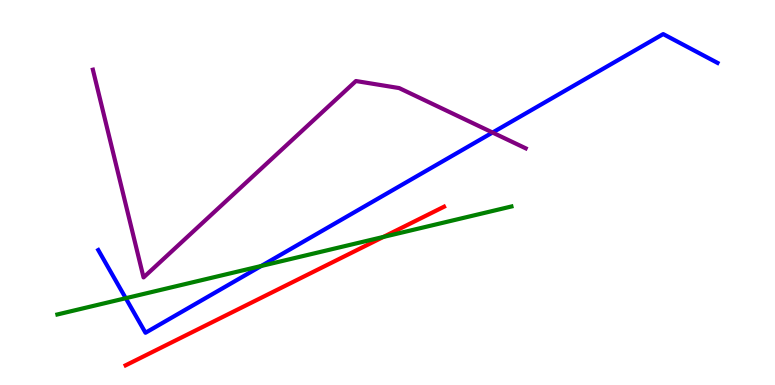[{'lines': ['blue', 'red'], 'intersections': []}, {'lines': ['green', 'red'], 'intersections': [{'x': 4.95, 'y': 3.85}]}, {'lines': ['purple', 'red'], 'intersections': []}, {'lines': ['blue', 'green'], 'intersections': [{'x': 1.62, 'y': 2.25}, {'x': 3.37, 'y': 3.09}]}, {'lines': ['blue', 'purple'], 'intersections': [{'x': 6.36, 'y': 6.56}]}, {'lines': ['green', 'purple'], 'intersections': []}]